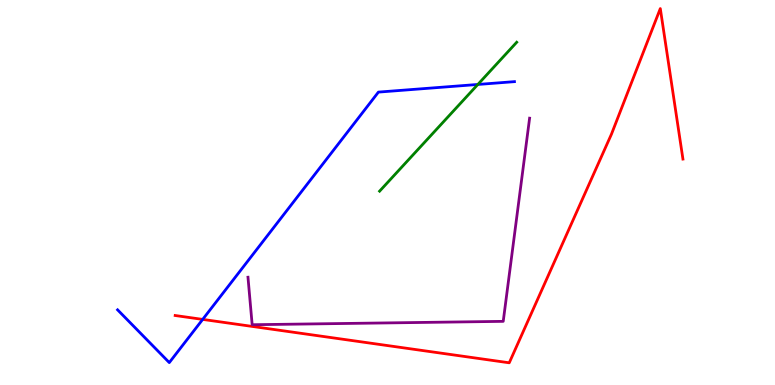[{'lines': ['blue', 'red'], 'intersections': [{'x': 2.62, 'y': 1.7}]}, {'lines': ['green', 'red'], 'intersections': []}, {'lines': ['purple', 'red'], 'intersections': []}, {'lines': ['blue', 'green'], 'intersections': [{'x': 6.17, 'y': 7.81}]}, {'lines': ['blue', 'purple'], 'intersections': []}, {'lines': ['green', 'purple'], 'intersections': []}]